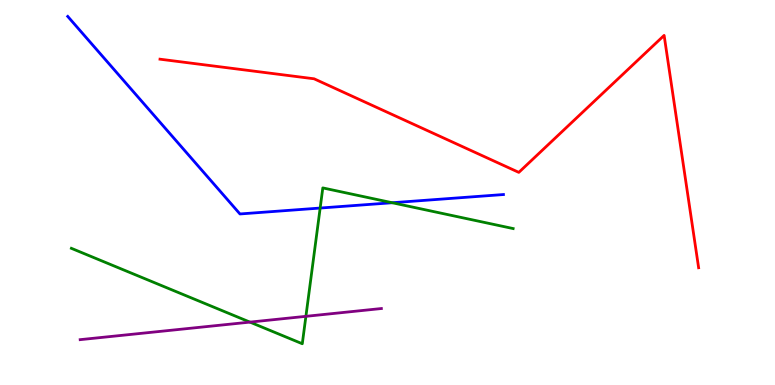[{'lines': ['blue', 'red'], 'intersections': []}, {'lines': ['green', 'red'], 'intersections': []}, {'lines': ['purple', 'red'], 'intersections': []}, {'lines': ['blue', 'green'], 'intersections': [{'x': 4.13, 'y': 4.6}, {'x': 5.06, 'y': 4.73}]}, {'lines': ['blue', 'purple'], 'intersections': []}, {'lines': ['green', 'purple'], 'intersections': [{'x': 3.23, 'y': 1.63}, {'x': 3.95, 'y': 1.78}]}]